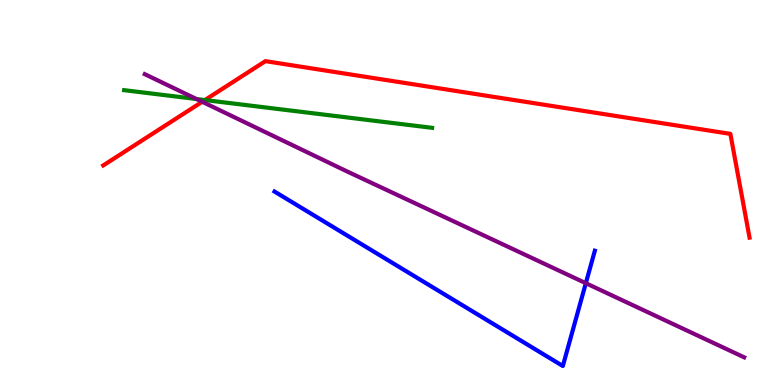[{'lines': ['blue', 'red'], 'intersections': []}, {'lines': ['green', 'red'], 'intersections': [{'x': 2.64, 'y': 7.4}]}, {'lines': ['purple', 'red'], 'intersections': [{'x': 2.61, 'y': 7.36}]}, {'lines': ['blue', 'green'], 'intersections': []}, {'lines': ['blue', 'purple'], 'intersections': [{'x': 7.56, 'y': 2.64}]}, {'lines': ['green', 'purple'], 'intersections': [{'x': 2.53, 'y': 7.43}]}]